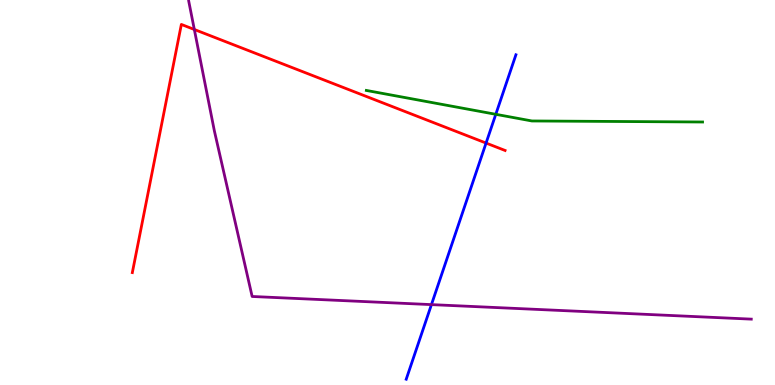[{'lines': ['blue', 'red'], 'intersections': [{'x': 6.27, 'y': 6.28}]}, {'lines': ['green', 'red'], 'intersections': []}, {'lines': ['purple', 'red'], 'intersections': [{'x': 2.51, 'y': 9.23}]}, {'lines': ['blue', 'green'], 'intersections': [{'x': 6.4, 'y': 7.03}]}, {'lines': ['blue', 'purple'], 'intersections': [{'x': 5.57, 'y': 2.09}]}, {'lines': ['green', 'purple'], 'intersections': []}]